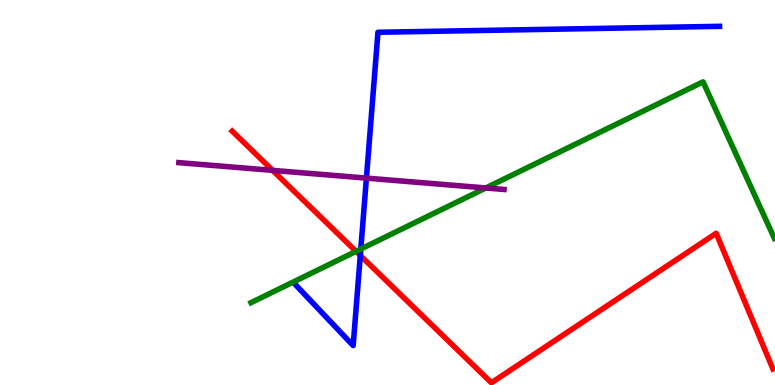[{'lines': ['blue', 'red'], 'intersections': [{'x': 4.65, 'y': 3.36}]}, {'lines': ['green', 'red'], 'intersections': [{'x': 4.59, 'y': 3.47}]}, {'lines': ['purple', 'red'], 'intersections': [{'x': 3.52, 'y': 5.57}]}, {'lines': ['blue', 'green'], 'intersections': [{'x': 4.66, 'y': 3.53}]}, {'lines': ['blue', 'purple'], 'intersections': [{'x': 4.73, 'y': 5.37}]}, {'lines': ['green', 'purple'], 'intersections': [{'x': 6.27, 'y': 5.12}]}]